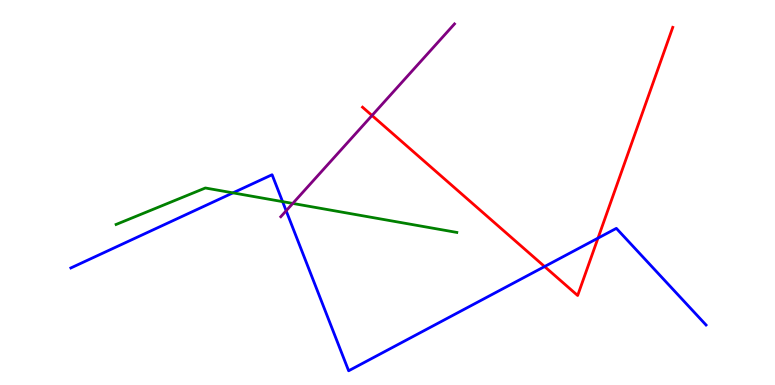[{'lines': ['blue', 'red'], 'intersections': [{'x': 7.03, 'y': 3.08}, {'x': 7.72, 'y': 3.81}]}, {'lines': ['green', 'red'], 'intersections': []}, {'lines': ['purple', 'red'], 'intersections': [{'x': 4.8, 'y': 7.0}]}, {'lines': ['blue', 'green'], 'intersections': [{'x': 3.01, 'y': 4.99}, {'x': 3.65, 'y': 4.76}]}, {'lines': ['blue', 'purple'], 'intersections': [{'x': 3.69, 'y': 4.53}]}, {'lines': ['green', 'purple'], 'intersections': [{'x': 3.78, 'y': 4.72}]}]